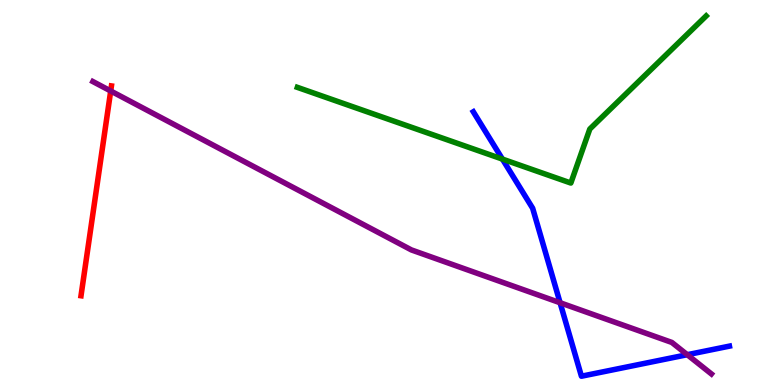[{'lines': ['blue', 'red'], 'intersections': []}, {'lines': ['green', 'red'], 'intersections': []}, {'lines': ['purple', 'red'], 'intersections': [{'x': 1.43, 'y': 7.64}]}, {'lines': ['blue', 'green'], 'intersections': [{'x': 6.48, 'y': 5.87}]}, {'lines': ['blue', 'purple'], 'intersections': [{'x': 7.23, 'y': 2.14}, {'x': 8.87, 'y': 0.787}]}, {'lines': ['green', 'purple'], 'intersections': []}]